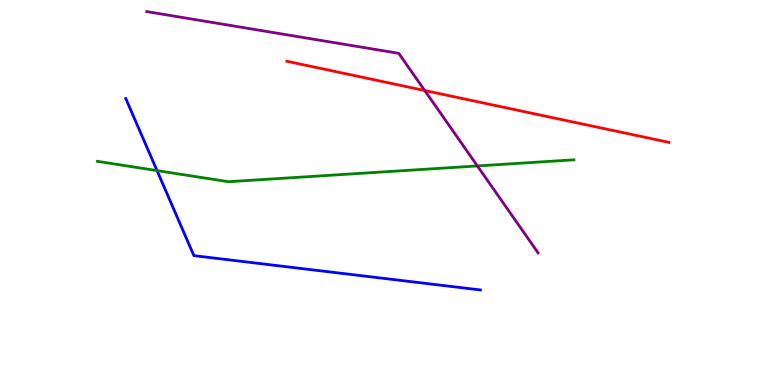[{'lines': ['blue', 'red'], 'intersections': []}, {'lines': ['green', 'red'], 'intersections': []}, {'lines': ['purple', 'red'], 'intersections': [{'x': 5.48, 'y': 7.65}]}, {'lines': ['blue', 'green'], 'intersections': [{'x': 2.03, 'y': 5.57}]}, {'lines': ['blue', 'purple'], 'intersections': []}, {'lines': ['green', 'purple'], 'intersections': [{'x': 6.16, 'y': 5.69}]}]